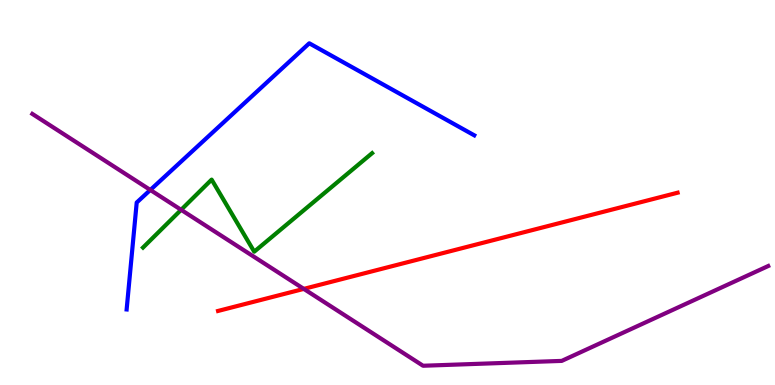[{'lines': ['blue', 'red'], 'intersections': []}, {'lines': ['green', 'red'], 'intersections': []}, {'lines': ['purple', 'red'], 'intersections': [{'x': 3.92, 'y': 2.5}]}, {'lines': ['blue', 'green'], 'intersections': []}, {'lines': ['blue', 'purple'], 'intersections': [{'x': 1.94, 'y': 5.07}]}, {'lines': ['green', 'purple'], 'intersections': [{'x': 2.34, 'y': 4.55}]}]